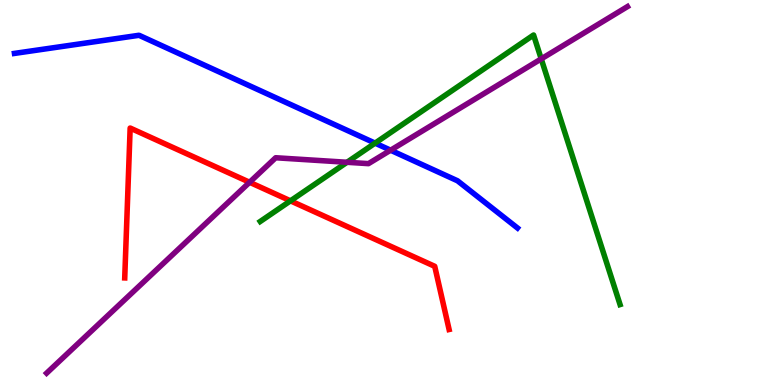[{'lines': ['blue', 'red'], 'intersections': []}, {'lines': ['green', 'red'], 'intersections': [{'x': 3.75, 'y': 4.78}]}, {'lines': ['purple', 'red'], 'intersections': [{'x': 3.22, 'y': 5.27}]}, {'lines': ['blue', 'green'], 'intersections': [{'x': 4.84, 'y': 6.28}]}, {'lines': ['blue', 'purple'], 'intersections': [{'x': 5.04, 'y': 6.1}]}, {'lines': ['green', 'purple'], 'intersections': [{'x': 4.48, 'y': 5.78}, {'x': 6.98, 'y': 8.47}]}]